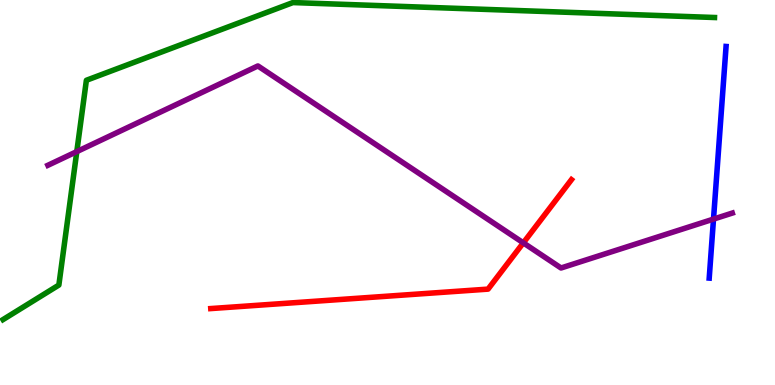[{'lines': ['blue', 'red'], 'intersections': []}, {'lines': ['green', 'red'], 'intersections': []}, {'lines': ['purple', 'red'], 'intersections': [{'x': 6.75, 'y': 3.69}]}, {'lines': ['blue', 'green'], 'intersections': []}, {'lines': ['blue', 'purple'], 'intersections': [{'x': 9.21, 'y': 4.31}]}, {'lines': ['green', 'purple'], 'intersections': [{'x': 0.991, 'y': 6.06}]}]